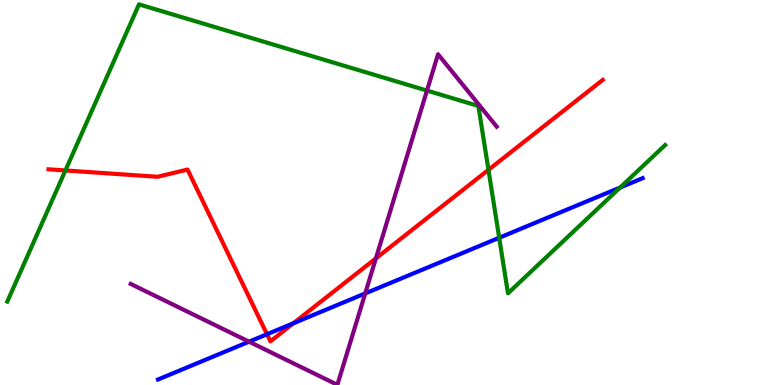[{'lines': ['blue', 'red'], 'intersections': [{'x': 3.45, 'y': 1.32}, {'x': 3.79, 'y': 1.6}]}, {'lines': ['green', 'red'], 'intersections': [{'x': 0.844, 'y': 5.57}, {'x': 6.3, 'y': 5.59}]}, {'lines': ['purple', 'red'], 'intersections': [{'x': 4.85, 'y': 3.29}]}, {'lines': ['blue', 'green'], 'intersections': [{'x': 6.44, 'y': 3.82}, {'x': 8.0, 'y': 5.13}]}, {'lines': ['blue', 'purple'], 'intersections': [{'x': 3.21, 'y': 1.12}, {'x': 4.71, 'y': 2.38}]}, {'lines': ['green', 'purple'], 'intersections': [{'x': 5.51, 'y': 7.65}]}]